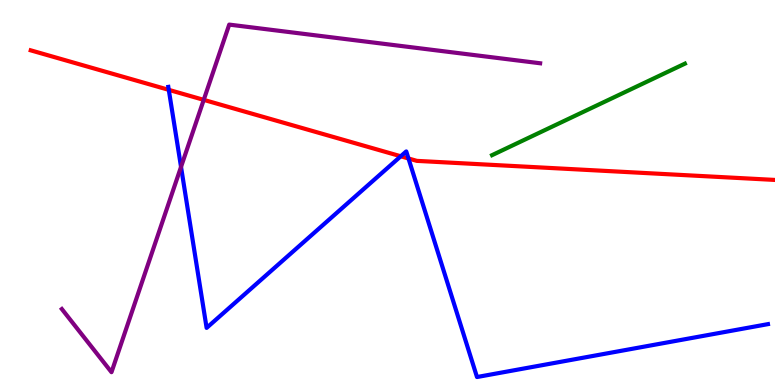[{'lines': ['blue', 'red'], 'intersections': [{'x': 2.18, 'y': 7.67}, {'x': 5.17, 'y': 5.94}, {'x': 5.27, 'y': 5.88}]}, {'lines': ['green', 'red'], 'intersections': []}, {'lines': ['purple', 'red'], 'intersections': [{'x': 2.63, 'y': 7.41}]}, {'lines': ['blue', 'green'], 'intersections': []}, {'lines': ['blue', 'purple'], 'intersections': [{'x': 2.34, 'y': 5.66}]}, {'lines': ['green', 'purple'], 'intersections': []}]